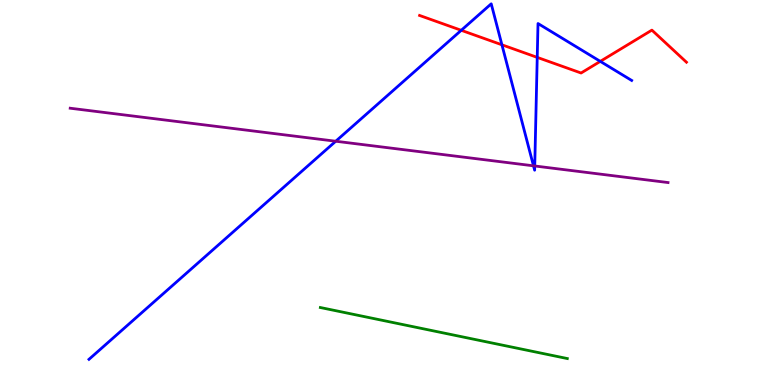[{'lines': ['blue', 'red'], 'intersections': [{'x': 5.95, 'y': 9.21}, {'x': 6.48, 'y': 8.84}, {'x': 6.93, 'y': 8.51}, {'x': 7.75, 'y': 8.41}]}, {'lines': ['green', 'red'], 'intersections': []}, {'lines': ['purple', 'red'], 'intersections': []}, {'lines': ['blue', 'green'], 'intersections': []}, {'lines': ['blue', 'purple'], 'intersections': [{'x': 4.33, 'y': 6.33}, {'x': 6.88, 'y': 5.69}, {'x': 6.9, 'y': 5.69}]}, {'lines': ['green', 'purple'], 'intersections': []}]